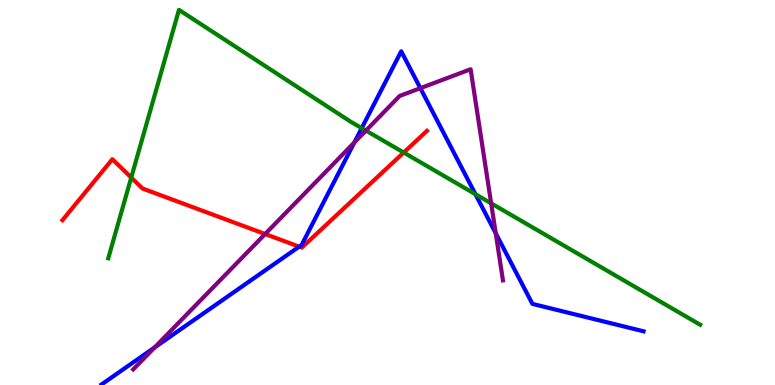[{'lines': ['blue', 'red'], 'intersections': [{'x': 3.86, 'y': 3.59}]}, {'lines': ['green', 'red'], 'intersections': [{'x': 1.69, 'y': 5.39}, {'x': 5.21, 'y': 6.04}]}, {'lines': ['purple', 'red'], 'intersections': [{'x': 3.42, 'y': 3.92}]}, {'lines': ['blue', 'green'], 'intersections': [{'x': 4.67, 'y': 6.67}, {'x': 6.13, 'y': 4.96}]}, {'lines': ['blue', 'purple'], 'intersections': [{'x': 2.0, 'y': 0.975}, {'x': 4.57, 'y': 6.3}, {'x': 5.42, 'y': 7.71}, {'x': 6.4, 'y': 3.94}]}, {'lines': ['green', 'purple'], 'intersections': [{'x': 4.72, 'y': 6.61}, {'x': 6.34, 'y': 4.72}]}]